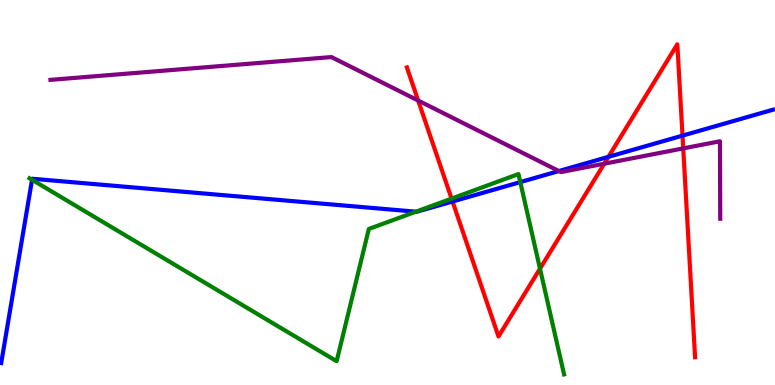[{'lines': ['blue', 'red'], 'intersections': [{'x': 5.84, 'y': 4.77}, {'x': 7.85, 'y': 5.93}, {'x': 8.81, 'y': 6.48}]}, {'lines': ['green', 'red'], 'intersections': [{'x': 5.83, 'y': 4.84}, {'x': 6.97, 'y': 3.02}]}, {'lines': ['purple', 'red'], 'intersections': [{'x': 5.4, 'y': 7.39}, {'x': 7.8, 'y': 5.75}, {'x': 8.82, 'y': 6.15}]}, {'lines': ['blue', 'green'], 'intersections': [{'x': 0.413, 'y': 5.33}, {'x': 5.37, 'y': 4.5}, {'x': 6.71, 'y': 5.27}]}, {'lines': ['blue', 'purple'], 'intersections': [{'x': 7.21, 'y': 5.56}]}, {'lines': ['green', 'purple'], 'intersections': []}]